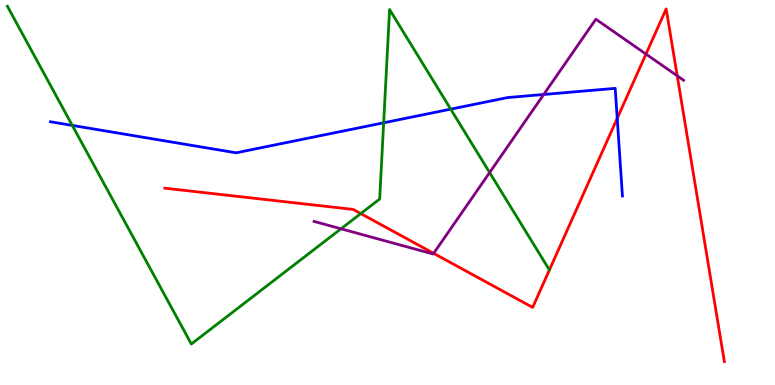[{'lines': ['blue', 'red'], 'intersections': [{'x': 7.96, 'y': 6.93}]}, {'lines': ['green', 'red'], 'intersections': [{'x': 4.66, 'y': 4.45}]}, {'lines': ['purple', 'red'], 'intersections': [{'x': 5.6, 'y': 3.42}, {'x': 8.34, 'y': 8.6}, {'x': 8.74, 'y': 8.03}]}, {'lines': ['blue', 'green'], 'intersections': [{'x': 0.933, 'y': 6.74}, {'x': 4.95, 'y': 6.81}, {'x': 5.82, 'y': 7.16}]}, {'lines': ['blue', 'purple'], 'intersections': [{'x': 7.02, 'y': 7.55}]}, {'lines': ['green', 'purple'], 'intersections': [{'x': 4.4, 'y': 4.06}, {'x': 6.32, 'y': 5.52}]}]